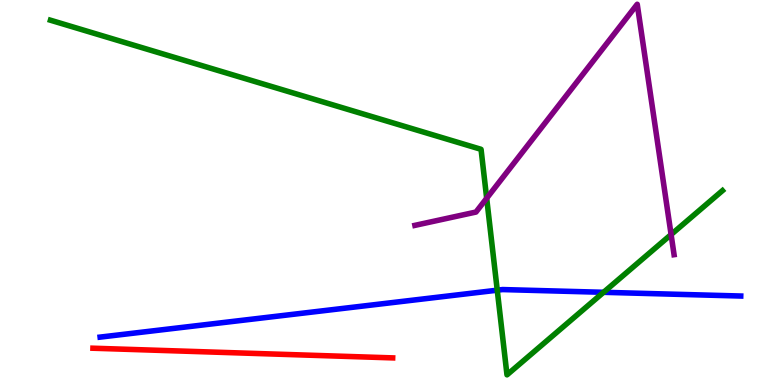[{'lines': ['blue', 'red'], 'intersections': []}, {'lines': ['green', 'red'], 'intersections': []}, {'lines': ['purple', 'red'], 'intersections': []}, {'lines': ['blue', 'green'], 'intersections': [{'x': 6.42, 'y': 2.46}, {'x': 7.79, 'y': 2.41}]}, {'lines': ['blue', 'purple'], 'intersections': []}, {'lines': ['green', 'purple'], 'intersections': [{'x': 6.28, 'y': 4.85}, {'x': 8.66, 'y': 3.91}]}]